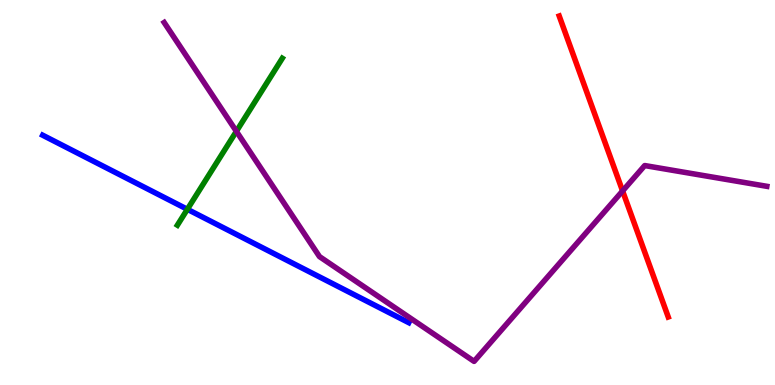[{'lines': ['blue', 'red'], 'intersections': []}, {'lines': ['green', 'red'], 'intersections': []}, {'lines': ['purple', 'red'], 'intersections': [{'x': 8.03, 'y': 5.04}]}, {'lines': ['blue', 'green'], 'intersections': [{'x': 2.42, 'y': 4.56}]}, {'lines': ['blue', 'purple'], 'intersections': []}, {'lines': ['green', 'purple'], 'intersections': [{'x': 3.05, 'y': 6.59}]}]